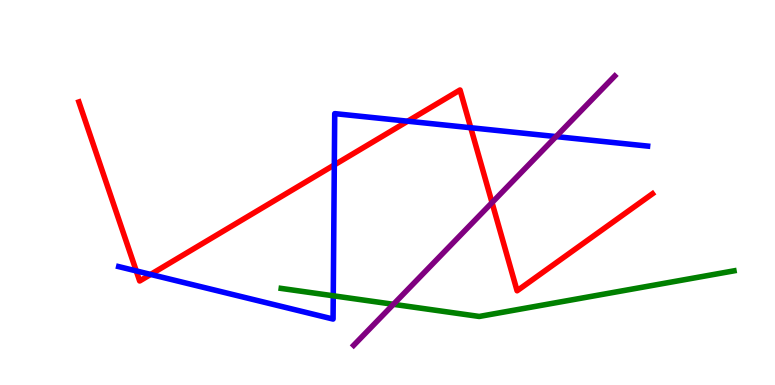[{'lines': ['blue', 'red'], 'intersections': [{'x': 1.76, 'y': 2.96}, {'x': 1.94, 'y': 2.87}, {'x': 4.31, 'y': 5.72}, {'x': 5.26, 'y': 6.85}, {'x': 6.07, 'y': 6.68}]}, {'lines': ['green', 'red'], 'intersections': []}, {'lines': ['purple', 'red'], 'intersections': [{'x': 6.35, 'y': 4.74}]}, {'lines': ['blue', 'green'], 'intersections': [{'x': 4.3, 'y': 2.32}]}, {'lines': ['blue', 'purple'], 'intersections': [{'x': 7.17, 'y': 6.45}]}, {'lines': ['green', 'purple'], 'intersections': [{'x': 5.08, 'y': 2.1}]}]